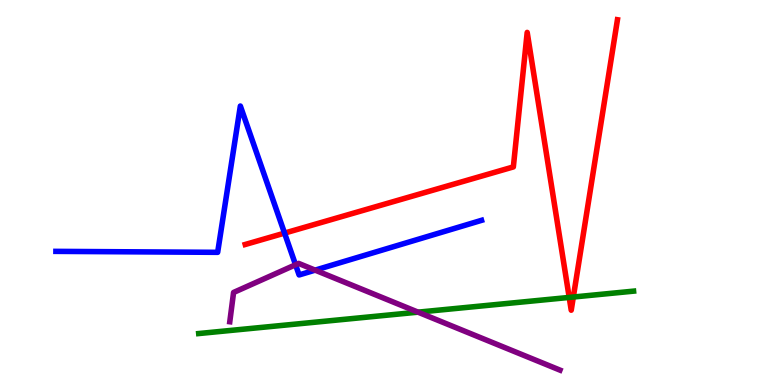[{'lines': ['blue', 'red'], 'intersections': [{'x': 3.67, 'y': 3.95}]}, {'lines': ['green', 'red'], 'intersections': [{'x': 7.34, 'y': 2.27}, {'x': 7.4, 'y': 2.29}]}, {'lines': ['purple', 'red'], 'intersections': []}, {'lines': ['blue', 'green'], 'intersections': []}, {'lines': ['blue', 'purple'], 'intersections': [{'x': 3.81, 'y': 3.12}, {'x': 4.07, 'y': 2.98}]}, {'lines': ['green', 'purple'], 'intersections': [{'x': 5.39, 'y': 1.89}]}]